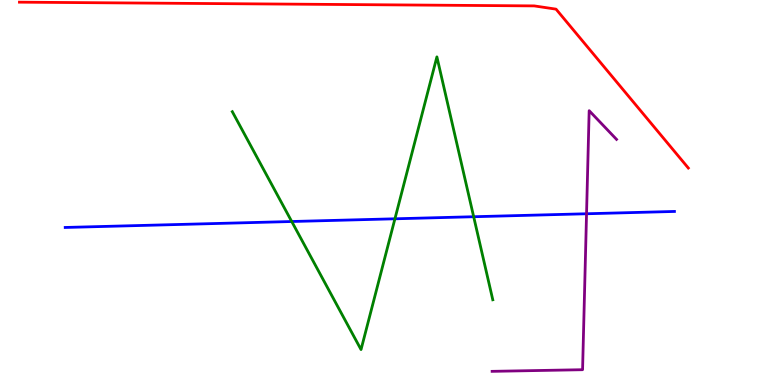[{'lines': ['blue', 'red'], 'intersections': []}, {'lines': ['green', 'red'], 'intersections': []}, {'lines': ['purple', 'red'], 'intersections': []}, {'lines': ['blue', 'green'], 'intersections': [{'x': 3.76, 'y': 4.25}, {'x': 5.1, 'y': 4.32}, {'x': 6.11, 'y': 4.37}]}, {'lines': ['blue', 'purple'], 'intersections': [{'x': 7.57, 'y': 4.45}]}, {'lines': ['green', 'purple'], 'intersections': []}]